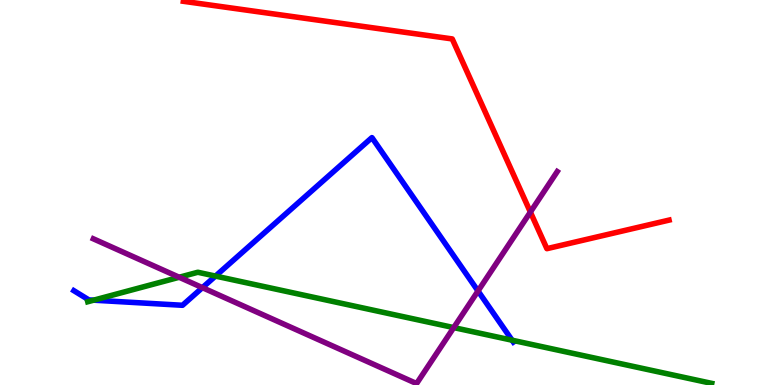[{'lines': ['blue', 'red'], 'intersections': []}, {'lines': ['green', 'red'], 'intersections': []}, {'lines': ['purple', 'red'], 'intersections': [{'x': 6.84, 'y': 4.49}]}, {'lines': ['blue', 'green'], 'intersections': [{'x': 1.21, 'y': 2.2}, {'x': 2.78, 'y': 2.83}, {'x': 6.61, 'y': 1.16}]}, {'lines': ['blue', 'purple'], 'intersections': [{'x': 2.61, 'y': 2.53}, {'x': 6.17, 'y': 2.44}]}, {'lines': ['green', 'purple'], 'intersections': [{'x': 2.31, 'y': 2.8}, {'x': 5.85, 'y': 1.49}]}]